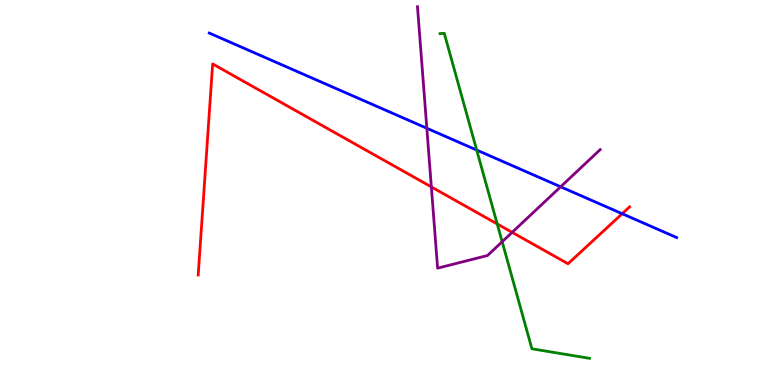[{'lines': ['blue', 'red'], 'intersections': [{'x': 8.03, 'y': 4.45}]}, {'lines': ['green', 'red'], 'intersections': [{'x': 6.42, 'y': 4.18}]}, {'lines': ['purple', 'red'], 'intersections': [{'x': 5.57, 'y': 5.15}, {'x': 6.61, 'y': 3.96}]}, {'lines': ['blue', 'green'], 'intersections': [{'x': 6.15, 'y': 6.1}]}, {'lines': ['blue', 'purple'], 'intersections': [{'x': 5.51, 'y': 6.67}, {'x': 7.23, 'y': 5.15}]}, {'lines': ['green', 'purple'], 'intersections': [{'x': 6.48, 'y': 3.72}]}]